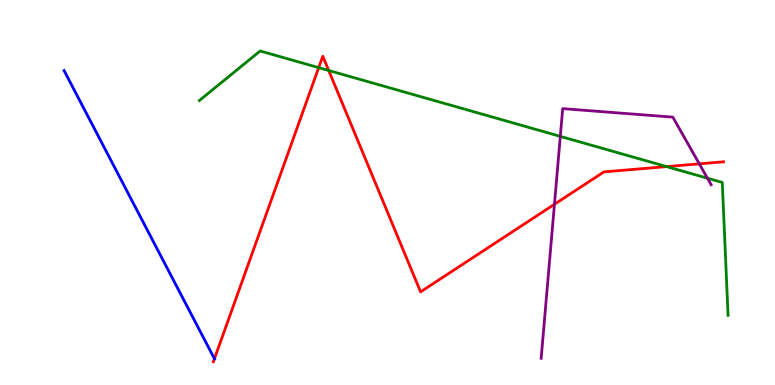[{'lines': ['blue', 'red'], 'intersections': [{'x': 2.77, 'y': 0.682}]}, {'lines': ['green', 'red'], 'intersections': [{'x': 4.11, 'y': 8.24}, {'x': 4.24, 'y': 8.17}, {'x': 8.6, 'y': 5.67}]}, {'lines': ['purple', 'red'], 'intersections': [{'x': 7.15, 'y': 4.69}, {'x': 9.02, 'y': 5.74}]}, {'lines': ['blue', 'green'], 'intersections': []}, {'lines': ['blue', 'purple'], 'intersections': []}, {'lines': ['green', 'purple'], 'intersections': [{'x': 7.23, 'y': 6.46}, {'x': 9.13, 'y': 5.37}]}]